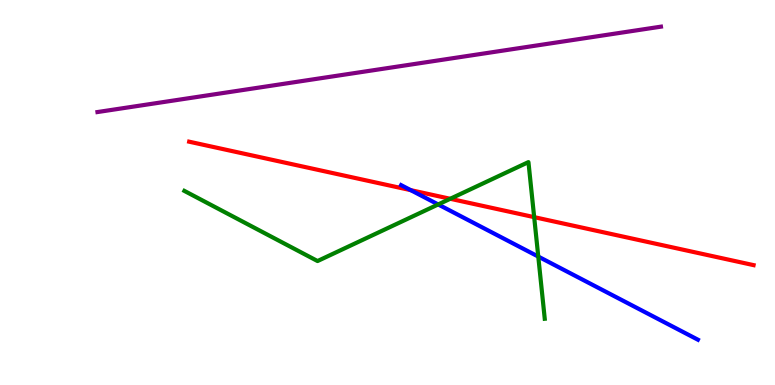[{'lines': ['blue', 'red'], 'intersections': [{'x': 5.3, 'y': 5.06}]}, {'lines': ['green', 'red'], 'intersections': [{'x': 5.81, 'y': 4.84}, {'x': 6.89, 'y': 4.36}]}, {'lines': ['purple', 'red'], 'intersections': []}, {'lines': ['blue', 'green'], 'intersections': [{'x': 5.65, 'y': 4.69}, {'x': 6.95, 'y': 3.34}]}, {'lines': ['blue', 'purple'], 'intersections': []}, {'lines': ['green', 'purple'], 'intersections': []}]